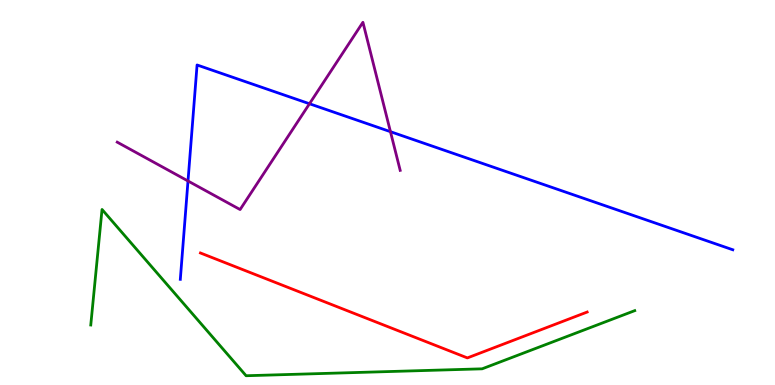[{'lines': ['blue', 'red'], 'intersections': []}, {'lines': ['green', 'red'], 'intersections': []}, {'lines': ['purple', 'red'], 'intersections': []}, {'lines': ['blue', 'green'], 'intersections': []}, {'lines': ['blue', 'purple'], 'intersections': [{'x': 2.43, 'y': 5.3}, {'x': 3.99, 'y': 7.31}, {'x': 5.04, 'y': 6.58}]}, {'lines': ['green', 'purple'], 'intersections': []}]